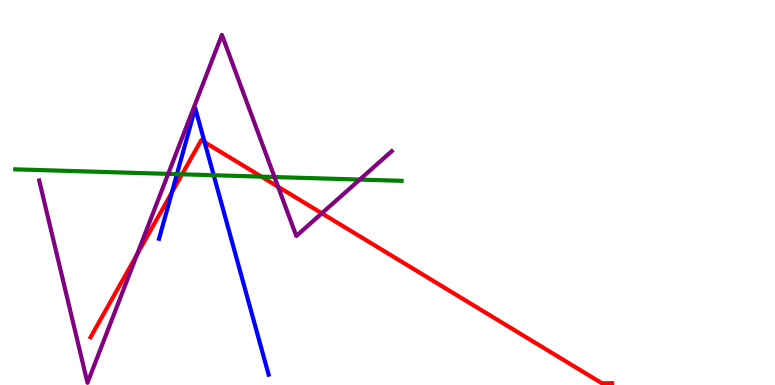[{'lines': ['blue', 'red'], 'intersections': [{'x': 2.22, 'y': 5.0}, {'x': 2.64, 'y': 6.31}]}, {'lines': ['green', 'red'], 'intersections': [{'x': 2.35, 'y': 5.47}, {'x': 3.37, 'y': 5.41}]}, {'lines': ['purple', 'red'], 'intersections': [{'x': 1.77, 'y': 3.39}, {'x': 3.59, 'y': 5.15}, {'x': 4.15, 'y': 4.46}]}, {'lines': ['blue', 'green'], 'intersections': [{'x': 2.28, 'y': 5.48}, {'x': 2.76, 'y': 5.45}]}, {'lines': ['blue', 'purple'], 'intersections': []}, {'lines': ['green', 'purple'], 'intersections': [{'x': 2.17, 'y': 5.48}, {'x': 3.54, 'y': 5.4}, {'x': 4.64, 'y': 5.34}]}]